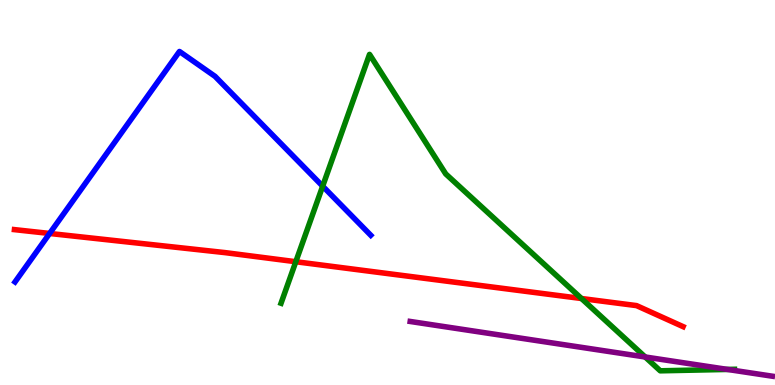[{'lines': ['blue', 'red'], 'intersections': [{'x': 0.64, 'y': 3.94}]}, {'lines': ['green', 'red'], 'intersections': [{'x': 3.82, 'y': 3.2}, {'x': 7.5, 'y': 2.25}]}, {'lines': ['purple', 'red'], 'intersections': []}, {'lines': ['blue', 'green'], 'intersections': [{'x': 4.16, 'y': 5.16}]}, {'lines': ['blue', 'purple'], 'intersections': []}, {'lines': ['green', 'purple'], 'intersections': [{'x': 8.32, 'y': 0.728}, {'x': 9.39, 'y': 0.404}]}]